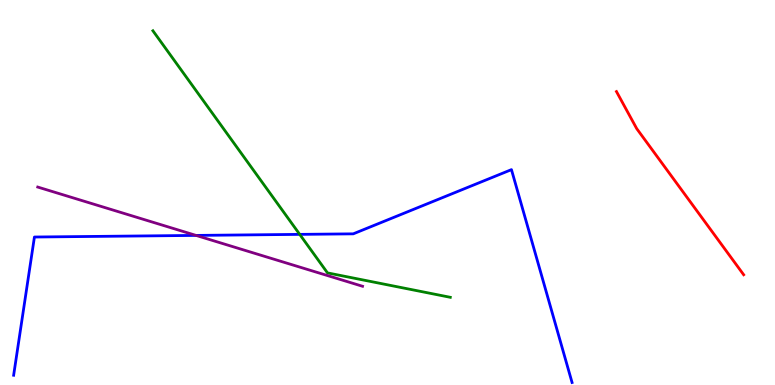[{'lines': ['blue', 'red'], 'intersections': []}, {'lines': ['green', 'red'], 'intersections': []}, {'lines': ['purple', 'red'], 'intersections': []}, {'lines': ['blue', 'green'], 'intersections': [{'x': 3.87, 'y': 3.91}]}, {'lines': ['blue', 'purple'], 'intersections': [{'x': 2.53, 'y': 3.89}]}, {'lines': ['green', 'purple'], 'intersections': []}]